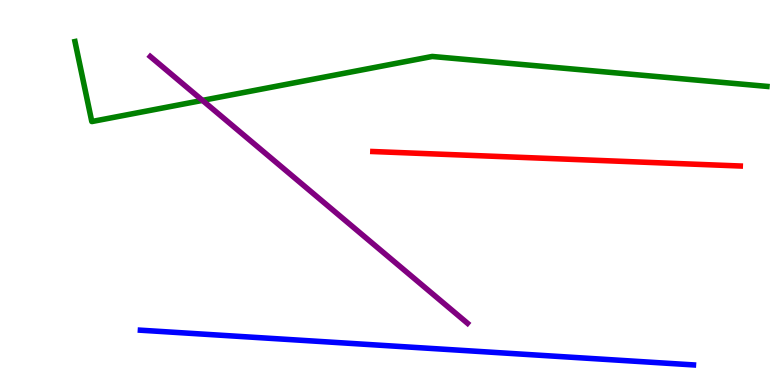[{'lines': ['blue', 'red'], 'intersections': []}, {'lines': ['green', 'red'], 'intersections': []}, {'lines': ['purple', 'red'], 'intersections': []}, {'lines': ['blue', 'green'], 'intersections': []}, {'lines': ['blue', 'purple'], 'intersections': []}, {'lines': ['green', 'purple'], 'intersections': [{'x': 2.61, 'y': 7.39}]}]